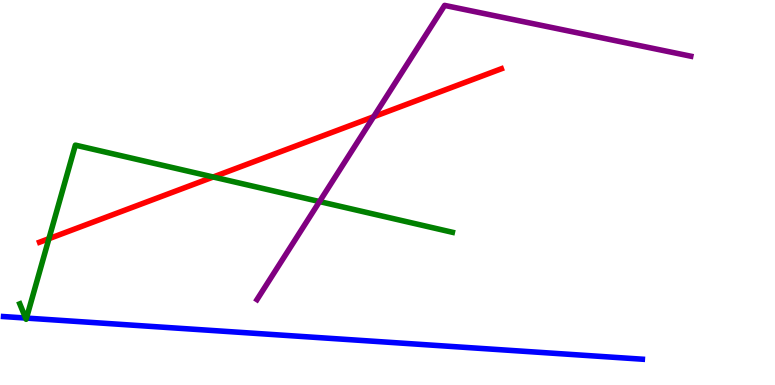[{'lines': ['blue', 'red'], 'intersections': []}, {'lines': ['green', 'red'], 'intersections': [{'x': 0.631, 'y': 3.8}, {'x': 2.75, 'y': 5.4}]}, {'lines': ['purple', 'red'], 'intersections': [{'x': 4.82, 'y': 6.97}]}, {'lines': ['blue', 'green'], 'intersections': [{'x': 0.33, 'y': 1.74}, {'x': 0.342, 'y': 1.74}]}, {'lines': ['blue', 'purple'], 'intersections': []}, {'lines': ['green', 'purple'], 'intersections': [{'x': 4.12, 'y': 4.76}]}]